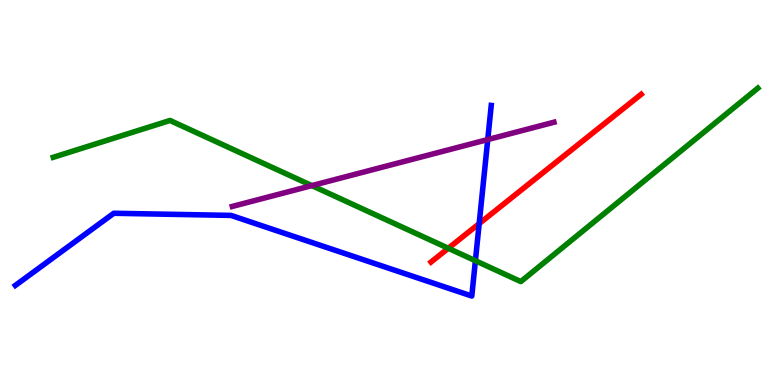[{'lines': ['blue', 'red'], 'intersections': [{'x': 6.18, 'y': 4.19}]}, {'lines': ['green', 'red'], 'intersections': [{'x': 5.78, 'y': 3.55}]}, {'lines': ['purple', 'red'], 'intersections': []}, {'lines': ['blue', 'green'], 'intersections': [{'x': 6.13, 'y': 3.23}]}, {'lines': ['blue', 'purple'], 'intersections': [{'x': 6.29, 'y': 6.37}]}, {'lines': ['green', 'purple'], 'intersections': [{'x': 4.02, 'y': 5.18}]}]